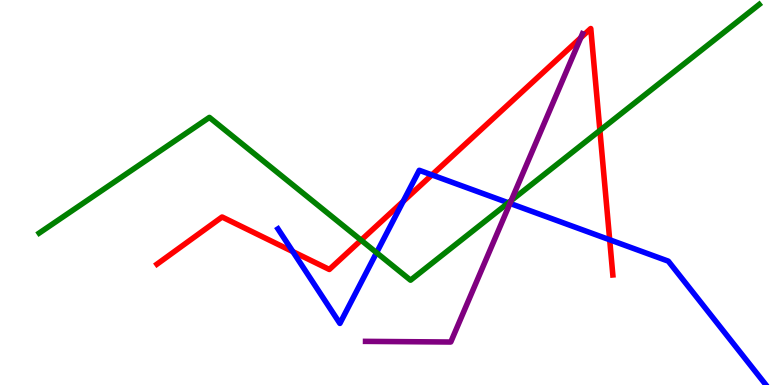[{'lines': ['blue', 'red'], 'intersections': [{'x': 3.78, 'y': 3.46}, {'x': 5.2, 'y': 4.77}, {'x': 5.57, 'y': 5.46}, {'x': 7.87, 'y': 3.77}]}, {'lines': ['green', 'red'], 'intersections': [{'x': 4.66, 'y': 3.76}, {'x': 7.74, 'y': 6.61}]}, {'lines': ['purple', 'red'], 'intersections': [{'x': 7.49, 'y': 9.02}]}, {'lines': ['blue', 'green'], 'intersections': [{'x': 4.86, 'y': 3.44}, {'x': 6.56, 'y': 4.73}]}, {'lines': ['blue', 'purple'], 'intersections': [{'x': 6.58, 'y': 4.72}]}, {'lines': ['green', 'purple'], 'intersections': [{'x': 6.6, 'y': 4.79}]}]